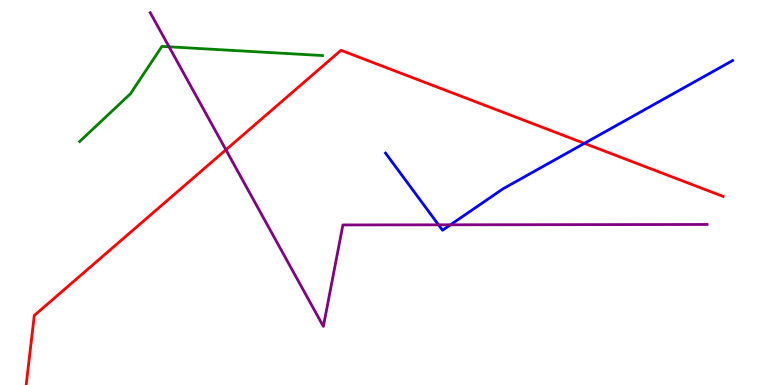[{'lines': ['blue', 'red'], 'intersections': [{'x': 7.54, 'y': 6.28}]}, {'lines': ['green', 'red'], 'intersections': []}, {'lines': ['purple', 'red'], 'intersections': [{'x': 2.92, 'y': 6.11}]}, {'lines': ['blue', 'green'], 'intersections': []}, {'lines': ['blue', 'purple'], 'intersections': [{'x': 5.66, 'y': 4.16}, {'x': 5.81, 'y': 4.16}]}, {'lines': ['green', 'purple'], 'intersections': [{'x': 2.18, 'y': 8.78}]}]